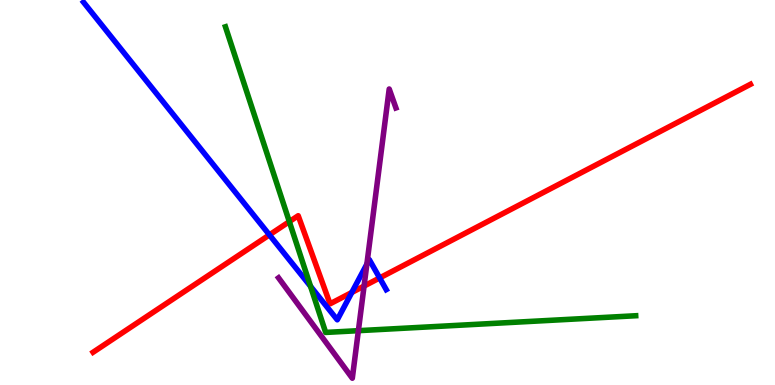[{'lines': ['blue', 'red'], 'intersections': [{'x': 3.48, 'y': 3.9}, {'x': 4.54, 'y': 2.4}, {'x': 4.9, 'y': 2.78}]}, {'lines': ['green', 'red'], 'intersections': [{'x': 3.73, 'y': 4.24}]}, {'lines': ['purple', 'red'], 'intersections': [{'x': 4.7, 'y': 2.57}]}, {'lines': ['blue', 'green'], 'intersections': [{'x': 4.01, 'y': 2.56}]}, {'lines': ['blue', 'purple'], 'intersections': [{'x': 4.73, 'y': 3.14}]}, {'lines': ['green', 'purple'], 'intersections': [{'x': 4.62, 'y': 1.41}]}]